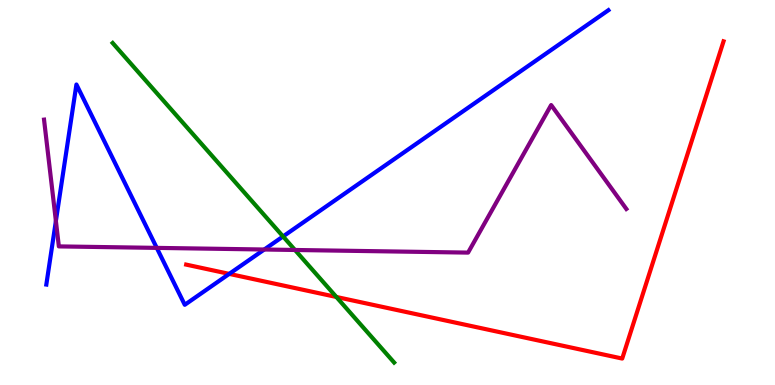[{'lines': ['blue', 'red'], 'intersections': [{'x': 2.96, 'y': 2.89}]}, {'lines': ['green', 'red'], 'intersections': [{'x': 4.34, 'y': 2.29}]}, {'lines': ['purple', 'red'], 'intersections': []}, {'lines': ['blue', 'green'], 'intersections': [{'x': 3.65, 'y': 3.86}]}, {'lines': ['blue', 'purple'], 'intersections': [{'x': 0.721, 'y': 4.26}, {'x': 2.02, 'y': 3.56}, {'x': 3.41, 'y': 3.52}]}, {'lines': ['green', 'purple'], 'intersections': [{'x': 3.81, 'y': 3.51}]}]